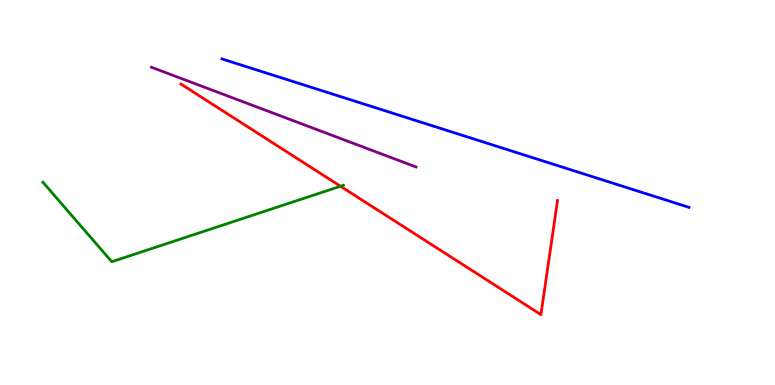[{'lines': ['blue', 'red'], 'intersections': []}, {'lines': ['green', 'red'], 'intersections': [{'x': 4.39, 'y': 5.16}]}, {'lines': ['purple', 'red'], 'intersections': []}, {'lines': ['blue', 'green'], 'intersections': []}, {'lines': ['blue', 'purple'], 'intersections': []}, {'lines': ['green', 'purple'], 'intersections': []}]